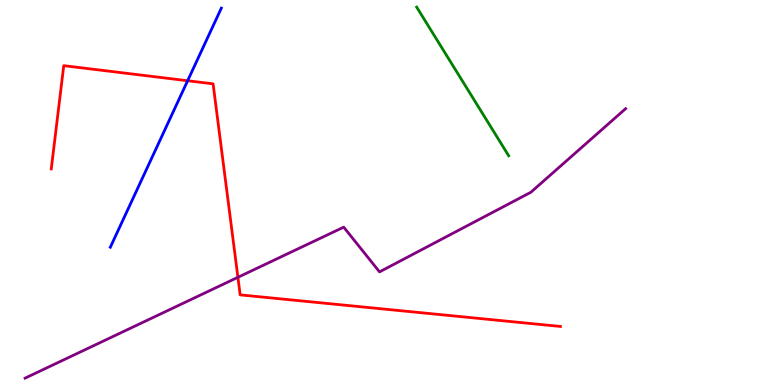[{'lines': ['blue', 'red'], 'intersections': [{'x': 2.42, 'y': 7.9}]}, {'lines': ['green', 'red'], 'intersections': []}, {'lines': ['purple', 'red'], 'intersections': [{'x': 3.07, 'y': 2.8}]}, {'lines': ['blue', 'green'], 'intersections': []}, {'lines': ['blue', 'purple'], 'intersections': []}, {'lines': ['green', 'purple'], 'intersections': []}]